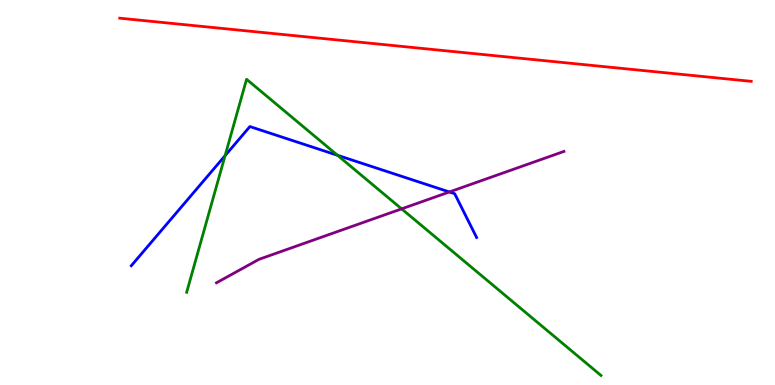[{'lines': ['blue', 'red'], 'intersections': []}, {'lines': ['green', 'red'], 'intersections': []}, {'lines': ['purple', 'red'], 'intersections': []}, {'lines': ['blue', 'green'], 'intersections': [{'x': 2.9, 'y': 5.96}, {'x': 4.35, 'y': 5.97}]}, {'lines': ['blue', 'purple'], 'intersections': [{'x': 5.8, 'y': 5.01}]}, {'lines': ['green', 'purple'], 'intersections': [{'x': 5.18, 'y': 4.57}]}]